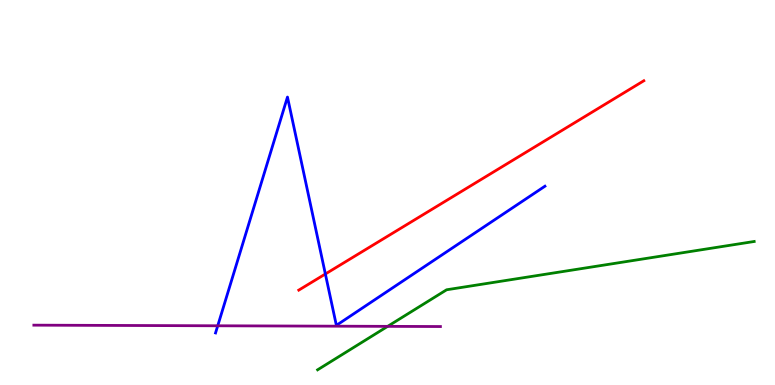[{'lines': ['blue', 'red'], 'intersections': [{'x': 4.2, 'y': 2.88}]}, {'lines': ['green', 'red'], 'intersections': []}, {'lines': ['purple', 'red'], 'intersections': []}, {'lines': ['blue', 'green'], 'intersections': []}, {'lines': ['blue', 'purple'], 'intersections': [{'x': 2.81, 'y': 1.54}]}, {'lines': ['green', 'purple'], 'intersections': [{'x': 5.0, 'y': 1.52}]}]